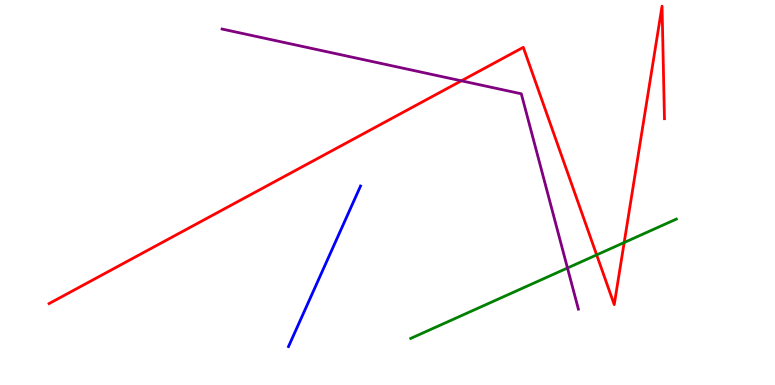[{'lines': ['blue', 'red'], 'intersections': []}, {'lines': ['green', 'red'], 'intersections': [{'x': 7.7, 'y': 3.38}, {'x': 8.05, 'y': 3.7}]}, {'lines': ['purple', 'red'], 'intersections': [{'x': 5.95, 'y': 7.9}]}, {'lines': ['blue', 'green'], 'intersections': []}, {'lines': ['blue', 'purple'], 'intersections': []}, {'lines': ['green', 'purple'], 'intersections': [{'x': 7.32, 'y': 3.04}]}]